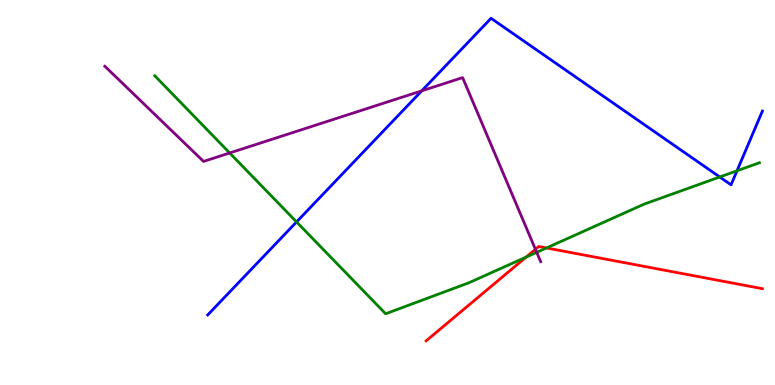[{'lines': ['blue', 'red'], 'intersections': []}, {'lines': ['green', 'red'], 'intersections': [{'x': 6.79, 'y': 3.32}, {'x': 7.05, 'y': 3.56}]}, {'lines': ['purple', 'red'], 'intersections': [{'x': 6.91, 'y': 3.52}]}, {'lines': ['blue', 'green'], 'intersections': [{'x': 3.83, 'y': 4.24}, {'x': 9.29, 'y': 5.4}, {'x': 9.51, 'y': 5.56}]}, {'lines': ['blue', 'purple'], 'intersections': [{'x': 5.44, 'y': 7.64}]}, {'lines': ['green', 'purple'], 'intersections': [{'x': 2.96, 'y': 6.03}, {'x': 6.93, 'y': 3.45}]}]